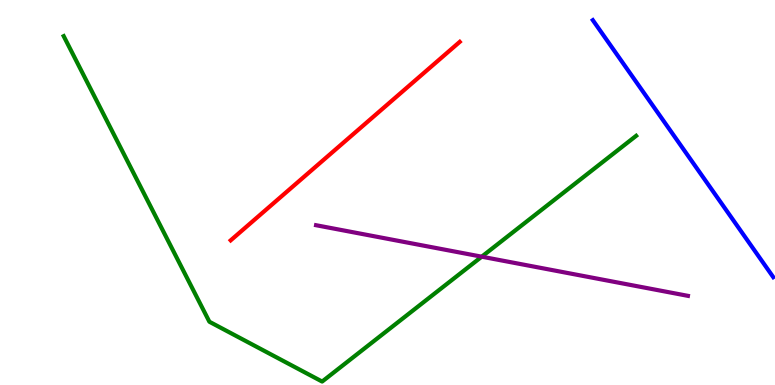[{'lines': ['blue', 'red'], 'intersections': []}, {'lines': ['green', 'red'], 'intersections': []}, {'lines': ['purple', 'red'], 'intersections': []}, {'lines': ['blue', 'green'], 'intersections': []}, {'lines': ['blue', 'purple'], 'intersections': []}, {'lines': ['green', 'purple'], 'intersections': [{'x': 6.22, 'y': 3.33}]}]